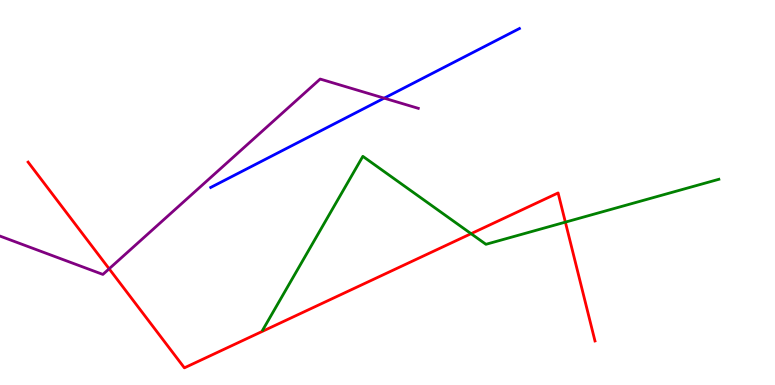[{'lines': ['blue', 'red'], 'intersections': []}, {'lines': ['green', 'red'], 'intersections': [{'x': 6.08, 'y': 3.93}, {'x': 7.3, 'y': 4.23}]}, {'lines': ['purple', 'red'], 'intersections': [{'x': 1.41, 'y': 3.02}]}, {'lines': ['blue', 'green'], 'intersections': []}, {'lines': ['blue', 'purple'], 'intersections': [{'x': 4.96, 'y': 7.45}]}, {'lines': ['green', 'purple'], 'intersections': []}]